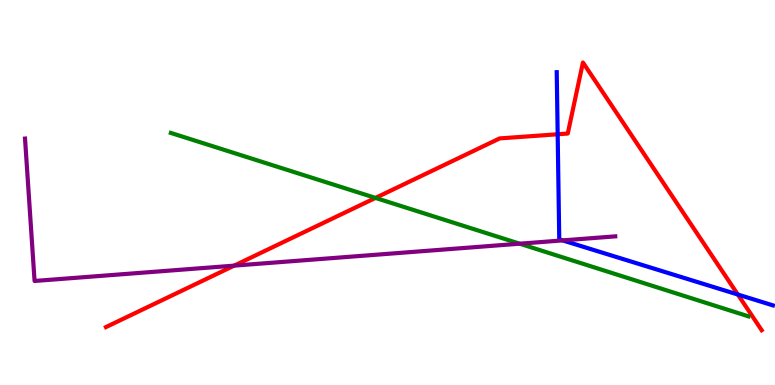[{'lines': ['blue', 'red'], 'intersections': [{'x': 7.2, 'y': 6.51}, {'x': 9.52, 'y': 2.35}]}, {'lines': ['green', 'red'], 'intersections': [{'x': 4.85, 'y': 4.86}]}, {'lines': ['purple', 'red'], 'intersections': [{'x': 3.02, 'y': 3.1}]}, {'lines': ['blue', 'green'], 'intersections': []}, {'lines': ['blue', 'purple'], 'intersections': [{'x': 7.26, 'y': 3.76}]}, {'lines': ['green', 'purple'], 'intersections': [{'x': 6.71, 'y': 3.67}]}]